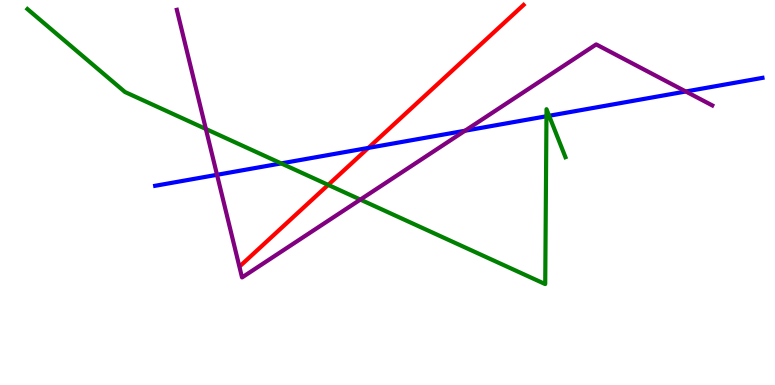[{'lines': ['blue', 'red'], 'intersections': [{'x': 4.75, 'y': 6.16}]}, {'lines': ['green', 'red'], 'intersections': [{'x': 4.23, 'y': 5.2}]}, {'lines': ['purple', 'red'], 'intersections': []}, {'lines': ['blue', 'green'], 'intersections': [{'x': 3.63, 'y': 5.76}, {'x': 7.05, 'y': 6.98}, {'x': 7.09, 'y': 6.99}]}, {'lines': ['blue', 'purple'], 'intersections': [{'x': 2.8, 'y': 5.46}, {'x': 6.0, 'y': 6.6}, {'x': 8.85, 'y': 7.62}]}, {'lines': ['green', 'purple'], 'intersections': [{'x': 2.66, 'y': 6.65}, {'x': 4.65, 'y': 4.82}]}]